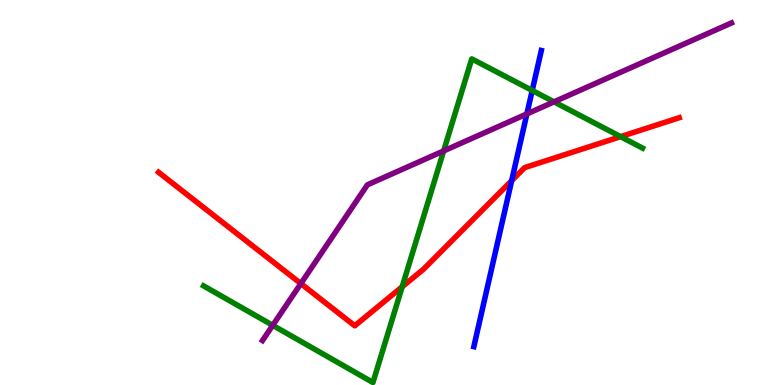[{'lines': ['blue', 'red'], 'intersections': [{'x': 6.6, 'y': 5.31}]}, {'lines': ['green', 'red'], 'intersections': [{'x': 5.19, 'y': 2.55}, {'x': 8.01, 'y': 6.45}]}, {'lines': ['purple', 'red'], 'intersections': [{'x': 3.88, 'y': 2.63}]}, {'lines': ['blue', 'green'], 'intersections': [{'x': 6.87, 'y': 7.65}]}, {'lines': ['blue', 'purple'], 'intersections': [{'x': 6.8, 'y': 7.04}]}, {'lines': ['green', 'purple'], 'intersections': [{'x': 3.52, 'y': 1.55}, {'x': 5.72, 'y': 6.08}, {'x': 7.15, 'y': 7.35}]}]